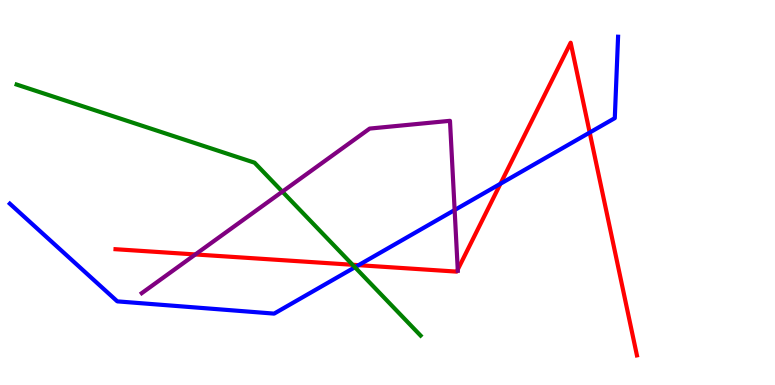[{'lines': ['blue', 'red'], 'intersections': [{'x': 4.63, 'y': 3.11}, {'x': 6.46, 'y': 5.23}, {'x': 7.61, 'y': 6.56}]}, {'lines': ['green', 'red'], 'intersections': [{'x': 4.55, 'y': 3.12}]}, {'lines': ['purple', 'red'], 'intersections': [{'x': 2.52, 'y': 3.39}, {'x': 5.91, 'y': 3.0}]}, {'lines': ['blue', 'green'], 'intersections': [{'x': 4.58, 'y': 3.06}]}, {'lines': ['blue', 'purple'], 'intersections': [{'x': 5.87, 'y': 4.54}]}, {'lines': ['green', 'purple'], 'intersections': [{'x': 3.64, 'y': 5.02}]}]